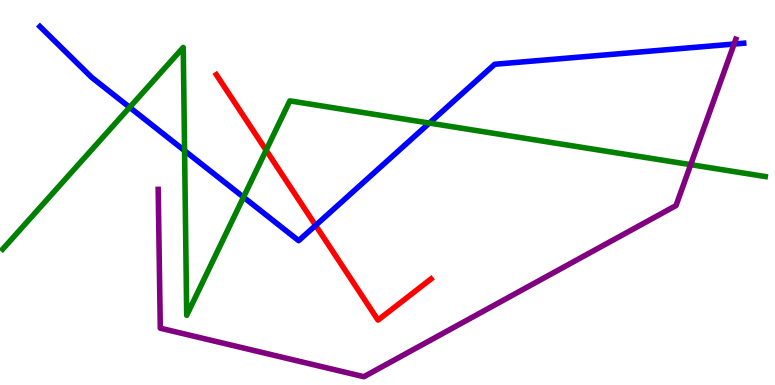[{'lines': ['blue', 'red'], 'intersections': [{'x': 4.07, 'y': 4.15}]}, {'lines': ['green', 'red'], 'intersections': [{'x': 3.43, 'y': 6.1}]}, {'lines': ['purple', 'red'], 'intersections': []}, {'lines': ['blue', 'green'], 'intersections': [{'x': 1.67, 'y': 7.21}, {'x': 2.38, 'y': 6.09}, {'x': 3.14, 'y': 4.88}, {'x': 5.54, 'y': 6.8}]}, {'lines': ['blue', 'purple'], 'intersections': [{'x': 9.47, 'y': 8.86}]}, {'lines': ['green', 'purple'], 'intersections': [{'x': 8.91, 'y': 5.72}]}]